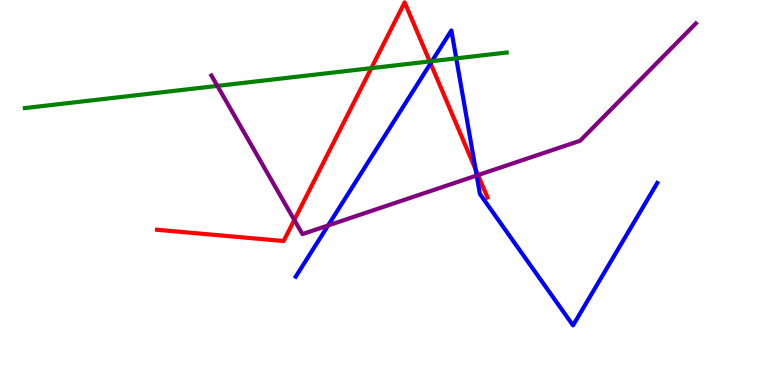[{'lines': ['blue', 'red'], 'intersections': [{'x': 5.56, 'y': 8.35}, {'x': 6.14, 'y': 5.6}]}, {'lines': ['green', 'red'], 'intersections': [{'x': 4.79, 'y': 8.23}, {'x': 5.55, 'y': 8.4}]}, {'lines': ['purple', 'red'], 'intersections': [{'x': 3.8, 'y': 4.29}, {'x': 6.17, 'y': 5.45}]}, {'lines': ['blue', 'green'], 'intersections': [{'x': 5.57, 'y': 8.41}, {'x': 5.89, 'y': 8.48}]}, {'lines': ['blue', 'purple'], 'intersections': [{'x': 4.23, 'y': 4.14}, {'x': 6.15, 'y': 5.44}]}, {'lines': ['green', 'purple'], 'intersections': [{'x': 2.8, 'y': 7.77}]}]